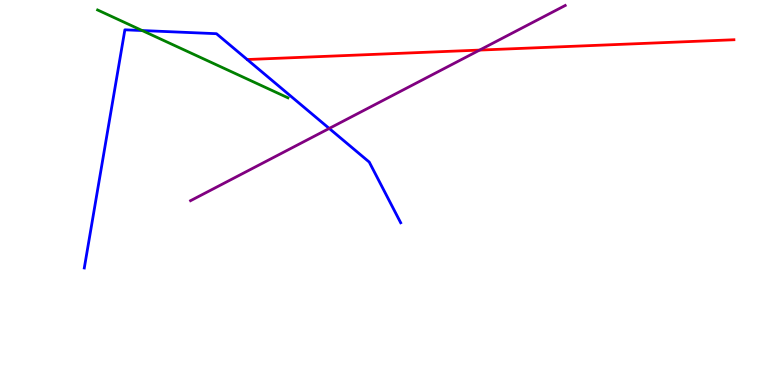[{'lines': ['blue', 'red'], 'intersections': []}, {'lines': ['green', 'red'], 'intersections': []}, {'lines': ['purple', 'red'], 'intersections': [{'x': 6.19, 'y': 8.7}]}, {'lines': ['blue', 'green'], 'intersections': [{'x': 1.83, 'y': 9.21}]}, {'lines': ['blue', 'purple'], 'intersections': [{'x': 4.25, 'y': 6.66}]}, {'lines': ['green', 'purple'], 'intersections': []}]